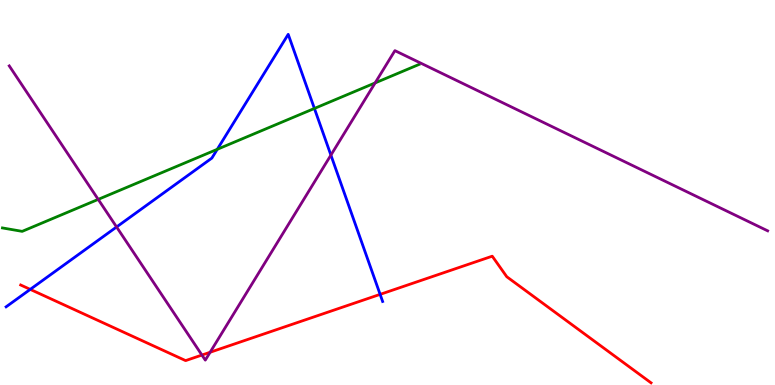[{'lines': ['blue', 'red'], 'intersections': [{'x': 0.39, 'y': 2.48}, {'x': 4.9, 'y': 2.35}]}, {'lines': ['green', 'red'], 'intersections': []}, {'lines': ['purple', 'red'], 'intersections': [{'x': 2.61, 'y': 0.778}, {'x': 2.71, 'y': 0.85}]}, {'lines': ['blue', 'green'], 'intersections': [{'x': 2.8, 'y': 6.12}, {'x': 4.06, 'y': 7.18}]}, {'lines': ['blue', 'purple'], 'intersections': [{'x': 1.5, 'y': 4.1}, {'x': 4.27, 'y': 5.97}]}, {'lines': ['green', 'purple'], 'intersections': [{'x': 1.27, 'y': 4.82}, {'x': 4.84, 'y': 7.85}]}]